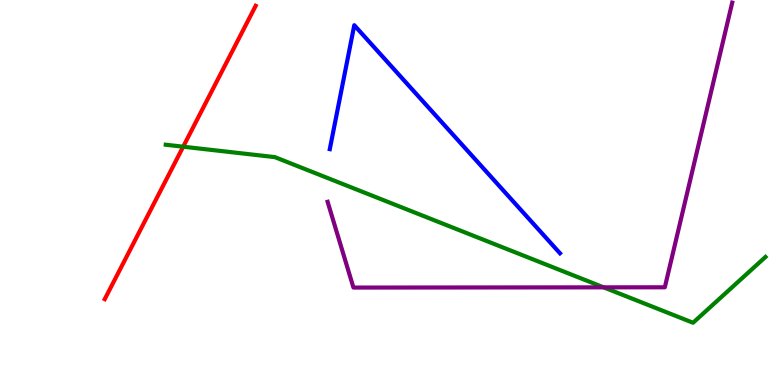[{'lines': ['blue', 'red'], 'intersections': []}, {'lines': ['green', 'red'], 'intersections': [{'x': 2.36, 'y': 6.19}]}, {'lines': ['purple', 'red'], 'intersections': []}, {'lines': ['blue', 'green'], 'intersections': []}, {'lines': ['blue', 'purple'], 'intersections': []}, {'lines': ['green', 'purple'], 'intersections': [{'x': 7.79, 'y': 2.54}]}]